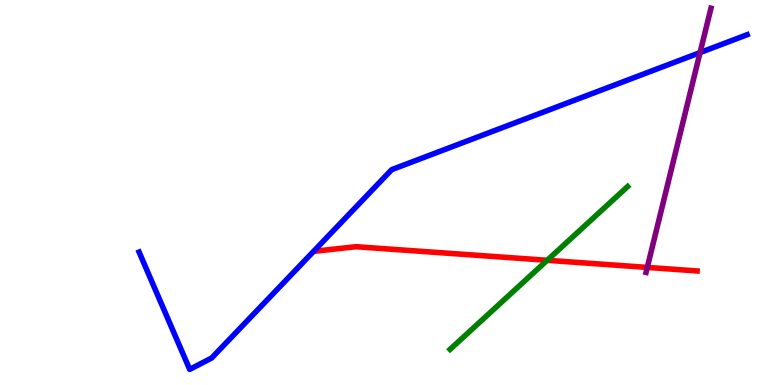[{'lines': ['blue', 'red'], 'intersections': []}, {'lines': ['green', 'red'], 'intersections': [{'x': 7.06, 'y': 3.24}]}, {'lines': ['purple', 'red'], 'intersections': [{'x': 8.35, 'y': 3.05}]}, {'lines': ['blue', 'green'], 'intersections': []}, {'lines': ['blue', 'purple'], 'intersections': [{'x': 9.03, 'y': 8.63}]}, {'lines': ['green', 'purple'], 'intersections': []}]